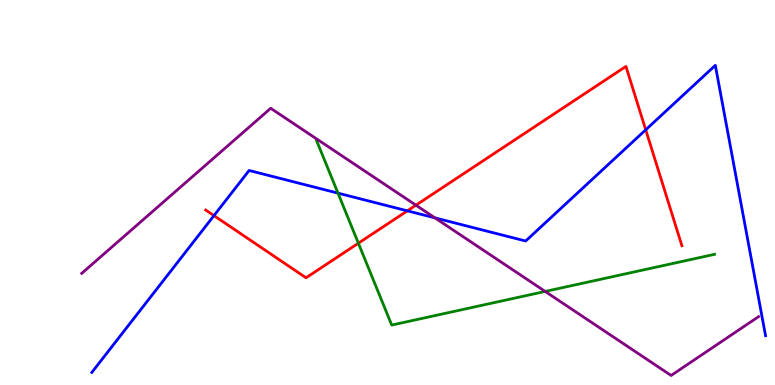[{'lines': ['blue', 'red'], 'intersections': [{'x': 2.76, 'y': 4.4}, {'x': 5.26, 'y': 4.52}, {'x': 8.33, 'y': 6.63}]}, {'lines': ['green', 'red'], 'intersections': [{'x': 4.62, 'y': 3.68}]}, {'lines': ['purple', 'red'], 'intersections': [{'x': 5.37, 'y': 4.67}]}, {'lines': ['blue', 'green'], 'intersections': [{'x': 4.36, 'y': 4.98}]}, {'lines': ['blue', 'purple'], 'intersections': [{'x': 5.61, 'y': 4.34}]}, {'lines': ['green', 'purple'], 'intersections': [{'x': 7.03, 'y': 2.43}]}]